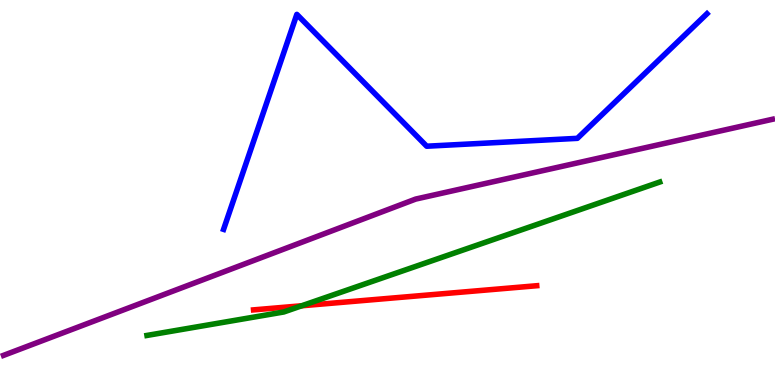[{'lines': ['blue', 'red'], 'intersections': []}, {'lines': ['green', 'red'], 'intersections': [{'x': 3.89, 'y': 2.06}]}, {'lines': ['purple', 'red'], 'intersections': []}, {'lines': ['blue', 'green'], 'intersections': []}, {'lines': ['blue', 'purple'], 'intersections': []}, {'lines': ['green', 'purple'], 'intersections': []}]